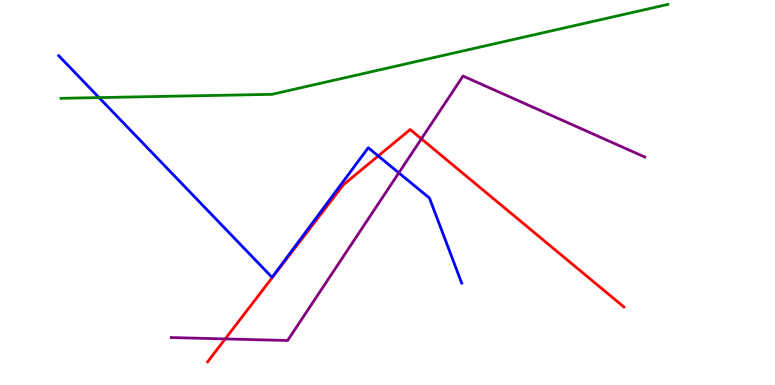[{'lines': ['blue', 'red'], 'intersections': [{'x': 4.88, 'y': 5.95}]}, {'lines': ['green', 'red'], 'intersections': []}, {'lines': ['purple', 'red'], 'intersections': [{'x': 2.91, 'y': 1.2}, {'x': 5.44, 'y': 6.39}]}, {'lines': ['blue', 'green'], 'intersections': [{'x': 1.28, 'y': 7.46}]}, {'lines': ['blue', 'purple'], 'intersections': [{'x': 5.15, 'y': 5.51}]}, {'lines': ['green', 'purple'], 'intersections': []}]